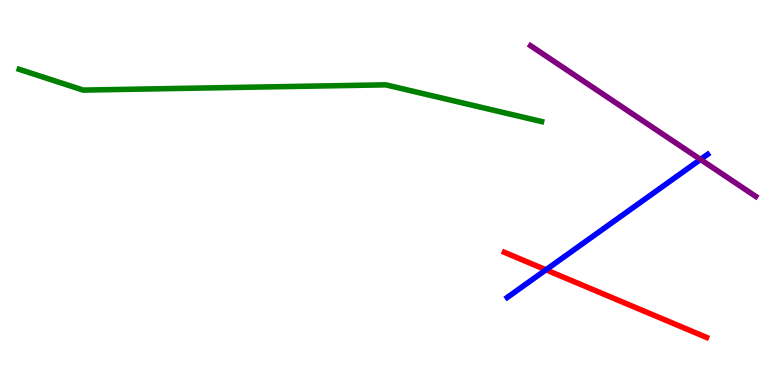[{'lines': ['blue', 'red'], 'intersections': [{'x': 7.04, 'y': 2.99}]}, {'lines': ['green', 'red'], 'intersections': []}, {'lines': ['purple', 'red'], 'intersections': []}, {'lines': ['blue', 'green'], 'intersections': []}, {'lines': ['blue', 'purple'], 'intersections': [{'x': 9.04, 'y': 5.86}]}, {'lines': ['green', 'purple'], 'intersections': []}]